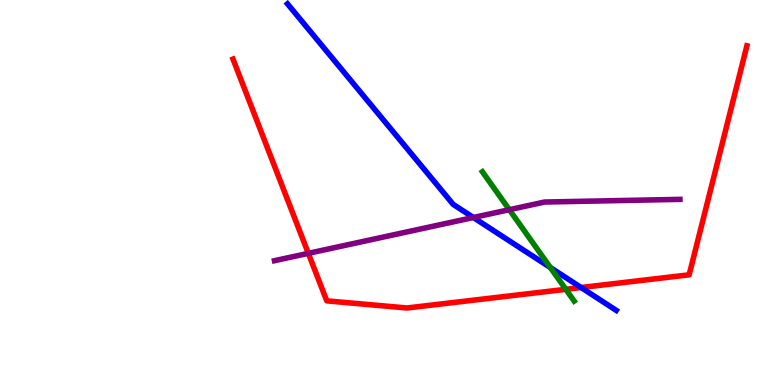[{'lines': ['blue', 'red'], 'intersections': [{'x': 7.5, 'y': 2.53}]}, {'lines': ['green', 'red'], 'intersections': [{'x': 7.3, 'y': 2.49}]}, {'lines': ['purple', 'red'], 'intersections': [{'x': 3.98, 'y': 3.42}]}, {'lines': ['blue', 'green'], 'intersections': [{'x': 7.1, 'y': 3.05}]}, {'lines': ['blue', 'purple'], 'intersections': [{'x': 6.11, 'y': 4.35}]}, {'lines': ['green', 'purple'], 'intersections': [{'x': 6.57, 'y': 4.55}]}]